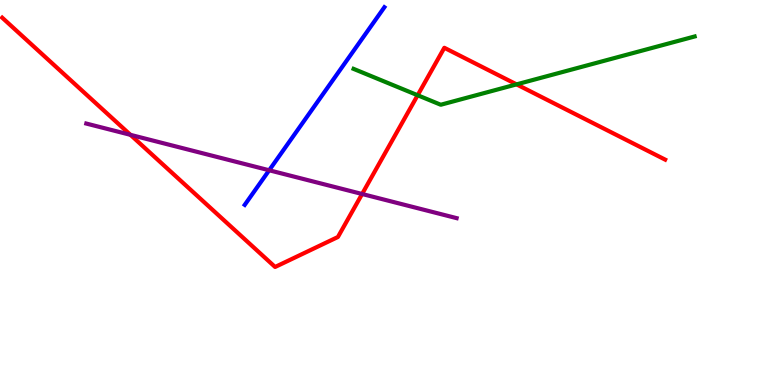[{'lines': ['blue', 'red'], 'intersections': []}, {'lines': ['green', 'red'], 'intersections': [{'x': 5.39, 'y': 7.53}, {'x': 6.67, 'y': 7.81}]}, {'lines': ['purple', 'red'], 'intersections': [{'x': 1.68, 'y': 6.5}, {'x': 4.67, 'y': 4.96}]}, {'lines': ['blue', 'green'], 'intersections': []}, {'lines': ['blue', 'purple'], 'intersections': [{'x': 3.47, 'y': 5.58}]}, {'lines': ['green', 'purple'], 'intersections': []}]